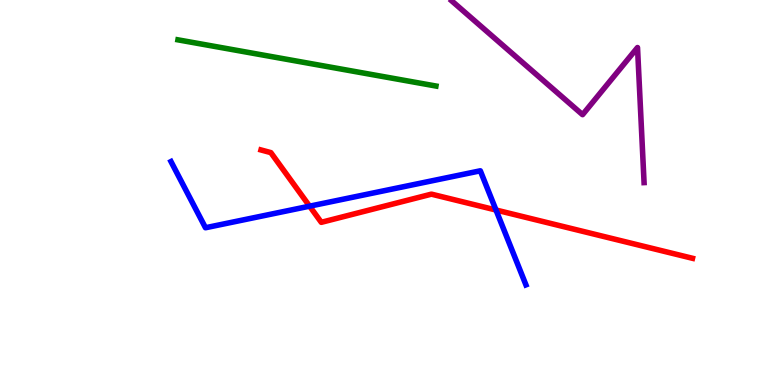[{'lines': ['blue', 'red'], 'intersections': [{'x': 3.99, 'y': 4.64}, {'x': 6.4, 'y': 4.55}]}, {'lines': ['green', 'red'], 'intersections': []}, {'lines': ['purple', 'red'], 'intersections': []}, {'lines': ['blue', 'green'], 'intersections': []}, {'lines': ['blue', 'purple'], 'intersections': []}, {'lines': ['green', 'purple'], 'intersections': []}]